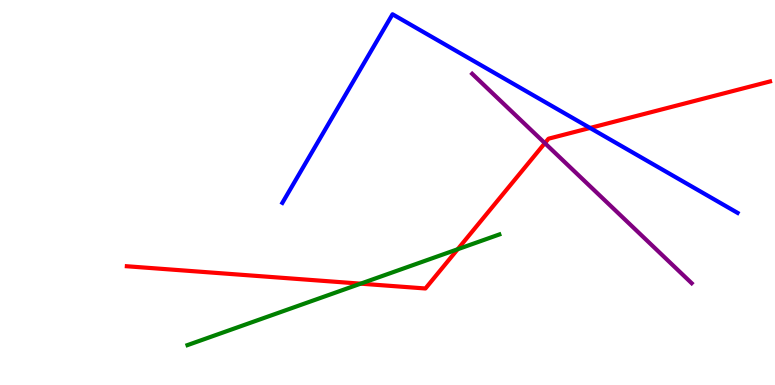[{'lines': ['blue', 'red'], 'intersections': [{'x': 7.61, 'y': 6.68}]}, {'lines': ['green', 'red'], 'intersections': [{'x': 4.65, 'y': 2.63}, {'x': 5.91, 'y': 3.53}]}, {'lines': ['purple', 'red'], 'intersections': [{'x': 7.03, 'y': 6.28}]}, {'lines': ['blue', 'green'], 'intersections': []}, {'lines': ['blue', 'purple'], 'intersections': []}, {'lines': ['green', 'purple'], 'intersections': []}]